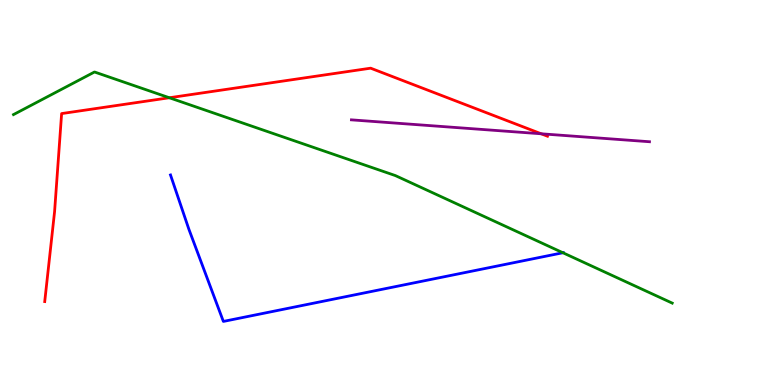[{'lines': ['blue', 'red'], 'intersections': []}, {'lines': ['green', 'red'], 'intersections': [{'x': 2.19, 'y': 7.46}]}, {'lines': ['purple', 'red'], 'intersections': [{'x': 6.98, 'y': 6.53}]}, {'lines': ['blue', 'green'], 'intersections': [{'x': 7.26, 'y': 3.44}]}, {'lines': ['blue', 'purple'], 'intersections': []}, {'lines': ['green', 'purple'], 'intersections': []}]